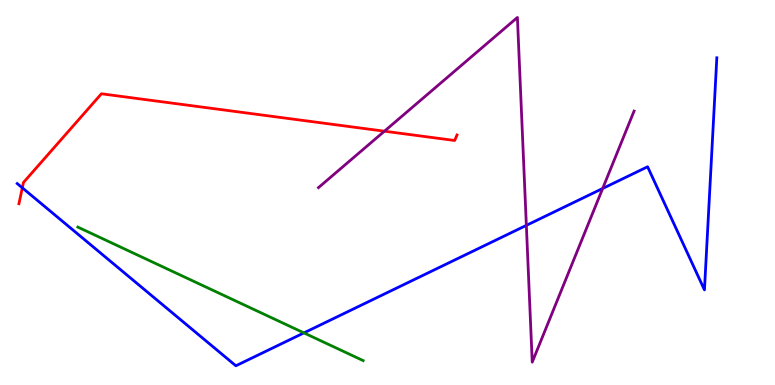[{'lines': ['blue', 'red'], 'intersections': [{'x': 0.288, 'y': 5.12}]}, {'lines': ['green', 'red'], 'intersections': []}, {'lines': ['purple', 'red'], 'intersections': [{'x': 4.96, 'y': 6.59}]}, {'lines': ['blue', 'green'], 'intersections': [{'x': 3.92, 'y': 1.35}]}, {'lines': ['blue', 'purple'], 'intersections': [{'x': 6.79, 'y': 4.15}, {'x': 7.78, 'y': 5.1}]}, {'lines': ['green', 'purple'], 'intersections': []}]